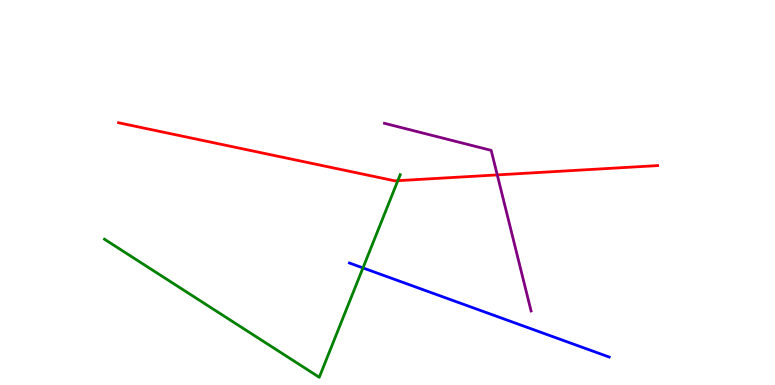[{'lines': ['blue', 'red'], 'intersections': []}, {'lines': ['green', 'red'], 'intersections': [{'x': 5.13, 'y': 5.31}]}, {'lines': ['purple', 'red'], 'intersections': [{'x': 6.42, 'y': 5.46}]}, {'lines': ['blue', 'green'], 'intersections': [{'x': 4.68, 'y': 3.04}]}, {'lines': ['blue', 'purple'], 'intersections': []}, {'lines': ['green', 'purple'], 'intersections': []}]